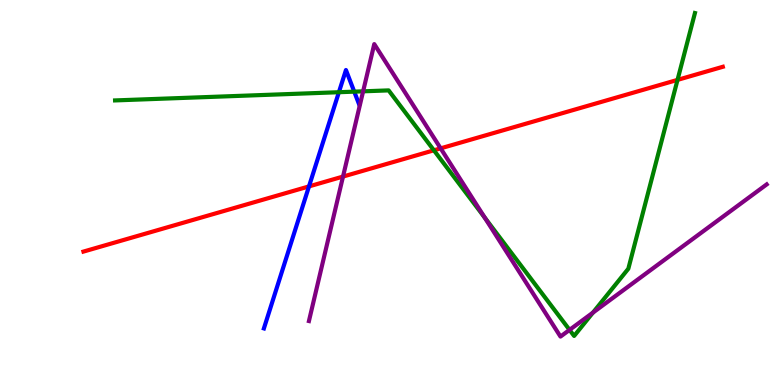[{'lines': ['blue', 'red'], 'intersections': [{'x': 3.99, 'y': 5.16}]}, {'lines': ['green', 'red'], 'intersections': [{'x': 5.6, 'y': 6.1}, {'x': 8.74, 'y': 7.93}]}, {'lines': ['purple', 'red'], 'intersections': [{'x': 4.43, 'y': 5.41}, {'x': 5.69, 'y': 6.15}]}, {'lines': ['blue', 'green'], 'intersections': [{'x': 4.37, 'y': 7.6}, {'x': 4.57, 'y': 7.62}]}, {'lines': ['blue', 'purple'], 'intersections': []}, {'lines': ['green', 'purple'], 'intersections': [{'x': 4.69, 'y': 7.63}, {'x': 6.25, 'y': 4.35}, {'x': 7.35, 'y': 1.43}, {'x': 7.65, 'y': 1.88}]}]